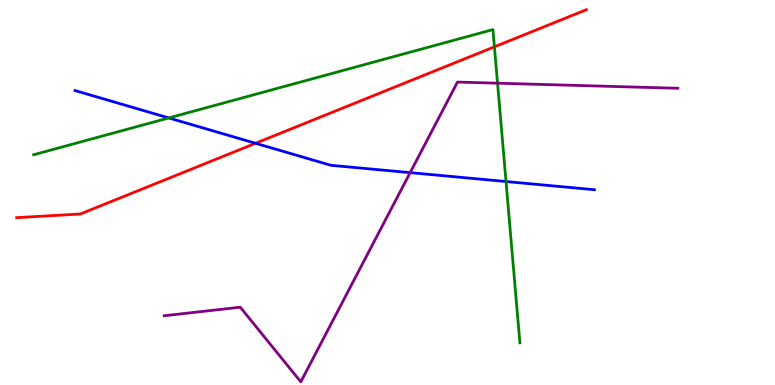[{'lines': ['blue', 'red'], 'intersections': [{'x': 3.3, 'y': 6.28}]}, {'lines': ['green', 'red'], 'intersections': [{'x': 6.38, 'y': 8.78}]}, {'lines': ['purple', 'red'], 'intersections': []}, {'lines': ['blue', 'green'], 'intersections': [{'x': 2.18, 'y': 6.94}, {'x': 6.53, 'y': 5.28}]}, {'lines': ['blue', 'purple'], 'intersections': [{'x': 5.29, 'y': 5.52}]}, {'lines': ['green', 'purple'], 'intersections': [{'x': 6.42, 'y': 7.84}]}]